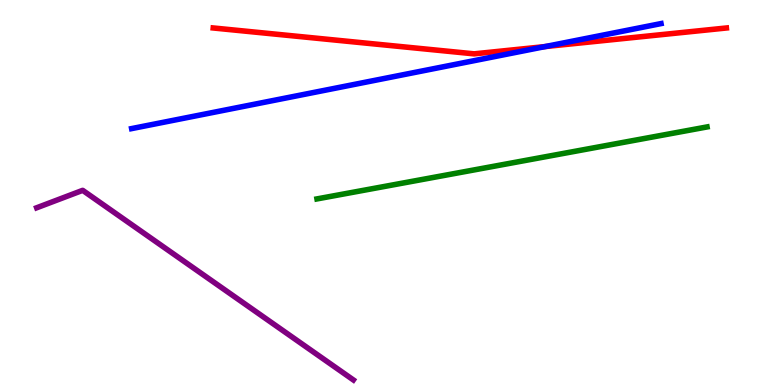[{'lines': ['blue', 'red'], 'intersections': [{'x': 7.04, 'y': 8.79}]}, {'lines': ['green', 'red'], 'intersections': []}, {'lines': ['purple', 'red'], 'intersections': []}, {'lines': ['blue', 'green'], 'intersections': []}, {'lines': ['blue', 'purple'], 'intersections': []}, {'lines': ['green', 'purple'], 'intersections': []}]